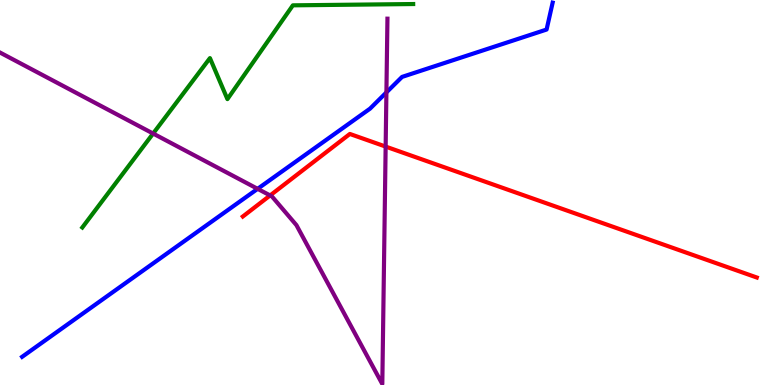[{'lines': ['blue', 'red'], 'intersections': []}, {'lines': ['green', 'red'], 'intersections': []}, {'lines': ['purple', 'red'], 'intersections': [{'x': 3.49, 'y': 4.92}, {'x': 4.98, 'y': 6.19}]}, {'lines': ['blue', 'green'], 'intersections': []}, {'lines': ['blue', 'purple'], 'intersections': [{'x': 3.32, 'y': 5.1}, {'x': 4.99, 'y': 7.6}]}, {'lines': ['green', 'purple'], 'intersections': [{'x': 1.98, 'y': 6.53}]}]